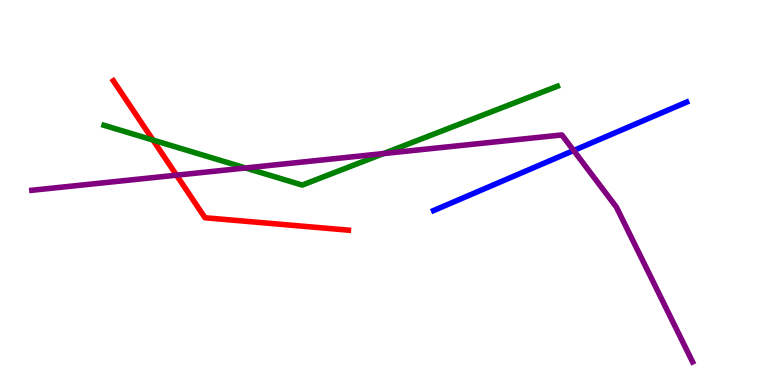[{'lines': ['blue', 'red'], 'intersections': []}, {'lines': ['green', 'red'], 'intersections': [{'x': 1.97, 'y': 6.36}]}, {'lines': ['purple', 'red'], 'intersections': [{'x': 2.28, 'y': 5.45}]}, {'lines': ['blue', 'green'], 'intersections': []}, {'lines': ['blue', 'purple'], 'intersections': [{'x': 7.4, 'y': 6.09}]}, {'lines': ['green', 'purple'], 'intersections': [{'x': 3.17, 'y': 5.64}, {'x': 4.95, 'y': 6.01}]}]